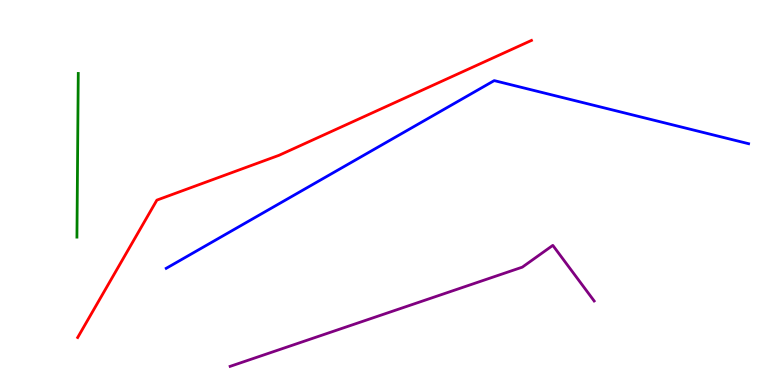[{'lines': ['blue', 'red'], 'intersections': []}, {'lines': ['green', 'red'], 'intersections': []}, {'lines': ['purple', 'red'], 'intersections': []}, {'lines': ['blue', 'green'], 'intersections': []}, {'lines': ['blue', 'purple'], 'intersections': []}, {'lines': ['green', 'purple'], 'intersections': []}]